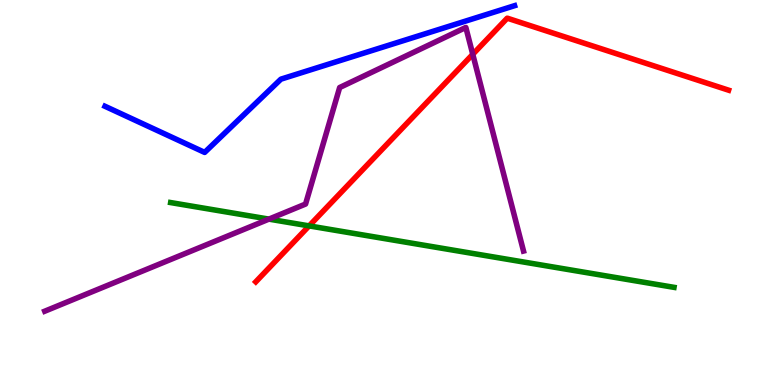[{'lines': ['blue', 'red'], 'intersections': []}, {'lines': ['green', 'red'], 'intersections': [{'x': 3.99, 'y': 4.13}]}, {'lines': ['purple', 'red'], 'intersections': [{'x': 6.1, 'y': 8.59}]}, {'lines': ['blue', 'green'], 'intersections': []}, {'lines': ['blue', 'purple'], 'intersections': []}, {'lines': ['green', 'purple'], 'intersections': [{'x': 3.47, 'y': 4.31}]}]